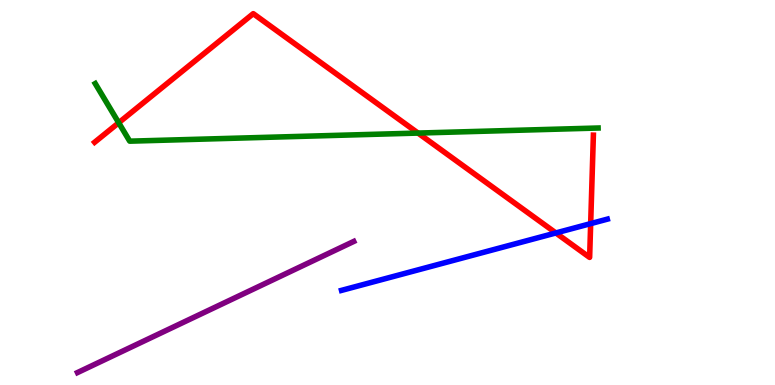[{'lines': ['blue', 'red'], 'intersections': [{'x': 7.17, 'y': 3.95}, {'x': 7.62, 'y': 4.19}]}, {'lines': ['green', 'red'], 'intersections': [{'x': 1.53, 'y': 6.81}, {'x': 5.39, 'y': 6.54}]}, {'lines': ['purple', 'red'], 'intersections': []}, {'lines': ['blue', 'green'], 'intersections': []}, {'lines': ['blue', 'purple'], 'intersections': []}, {'lines': ['green', 'purple'], 'intersections': []}]